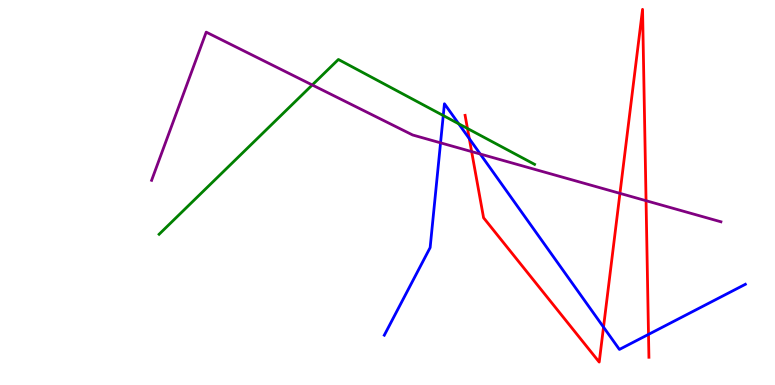[{'lines': ['blue', 'red'], 'intersections': [{'x': 6.06, 'y': 6.4}, {'x': 7.79, 'y': 1.5}, {'x': 8.37, 'y': 1.31}]}, {'lines': ['green', 'red'], 'intersections': [{'x': 6.03, 'y': 6.66}]}, {'lines': ['purple', 'red'], 'intersections': [{'x': 6.09, 'y': 6.06}, {'x': 8.0, 'y': 4.98}, {'x': 8.34, 'y': 4.79}]}, {'lines': ['blue', 'green'], 'intersections': [{'x': 5.72, 'y': 7.0}, {'x': 5.92, 'y': 6.78}]}, {'lines': ['blue', 'purple'], 'intersections': [{'x': 5.68, 'y': 6.29}, {'x': 6.2, 'y': 6.0}]}, {'lines': ['green', 'purple'], 'intersections': [{'x': 4.03, 'y': 7.79}]}]